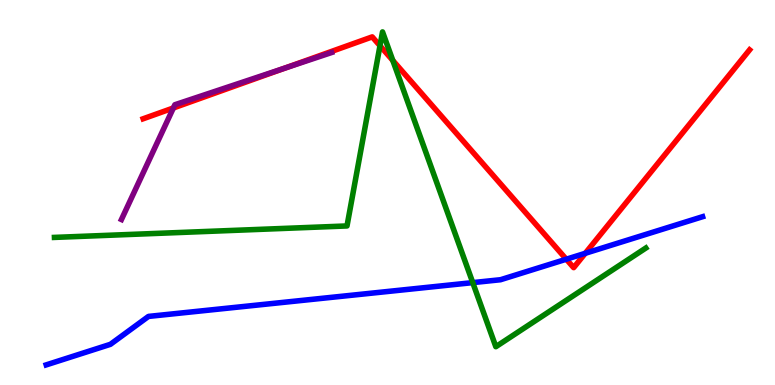[{'lines': ['blue', 'red'], 'intersections': [{'x': 7.31, 'y': 3.27}, {'x': 7.55, 'y': 3.42}]}, {'lines': ['green', 'red'], 'intersections': [{'x': 4.9, 'y': 8.81}, {'x': 5.07, 'y': 8.43}]}, {'lines': ['purple', 'red'], 'intersections': [{'x': 2.24, 'y': 7.2}, {'x': 3.68, 'y': 8.24}]}, {'lines': ['blue', 'green'], 'intersections': [{'x': 6.1, 'y': 2.66}]}, {'lines': ['blue', 'purple'], 'intersections': []}, {'lines': ['green', 'purple'], 'intersections': []}]